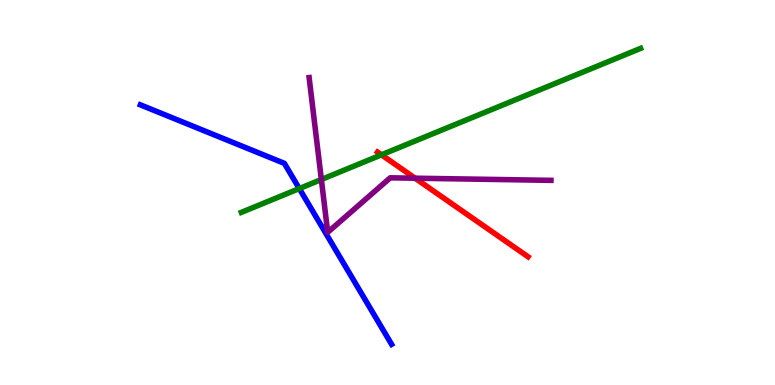[{'lines': ['blue', 'red'], 'intersections': []}, {'lines': ['green', 'red'], 'intersections': [{'x': 4.92, 'y': 5.98}]}, {'lines': ['purple', 'red'], 'intersections': [{'x': 5.36, 'y': 5.37}]}, {'lines': ['blue', 'green'], 'intersections': [{'x': 3.86, 'y': 5.1}]}, {'lines': ['blue', 'purple'], 'intersections': []}, {'lines': ['green', 'purple'], 'intersections': [{'x': 4.15, 'y': 5.34}]}]